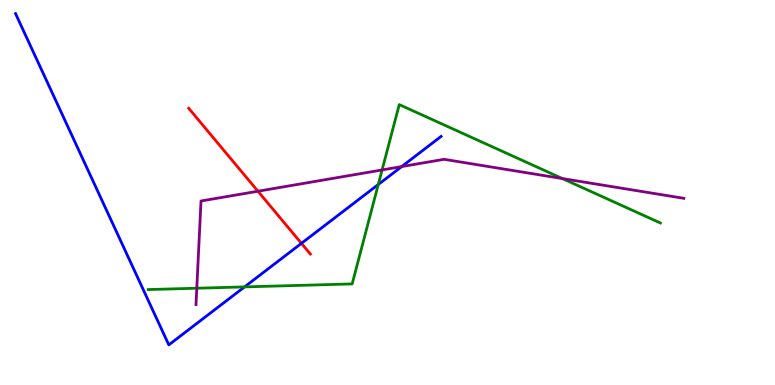[{'lines': ['blue', 'red'], 'intersections': [{'x': 3.89, 'y': 3.68}]}, {'lines': ['green', 'red'], 'intersections': []}, {'lines': ['purple', 'red'], 'intersections': [{'x': 3.33, 'y': 5.03}]}, {'lines': ['blue', 'green'], 'intersections': [{'x': 3.16, 'y': 2.55}, {'x': 4.88, 'y': 5.21}]}, {'lines': ['blue', 'purple'], 'intersections': [{'x': 5.18, 'y': 5.67}]}, {'lines': ['green', 'purple'], 'intersections': [{'x': 2.54, 'y': 2.51}, {'x': 4.93, 'y': 5.59}, {'x': 7.26, 'y': 5.36}]}]